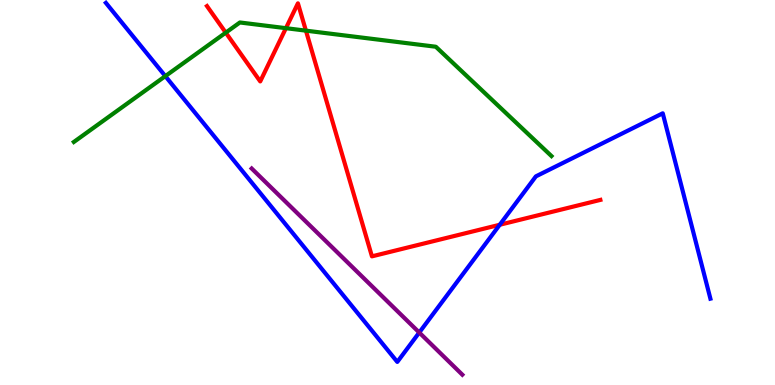[{'lines': ['blue', 'red'], 'intersections': [{'x': 6.45, 'y': 4.16}]}, {'lines': ['green', 'red'], 'intersections': [{'x': 2.91, 'y': 9.15}, {'x': 3.69, 'y': 9.27}, {'x': 3.95, 'y': 9.2}]}, {'lines': ['purple', 'red'], 'intersections': []}, {'lines': ['blue', 'green'], 'intersections': [{'x': 2.13, 'y': 8.02}]}, {'lines': ['blue', 'purple'], 'intersections': [{'x': 5.41, 'y': 1.36}]}, {'lines': ['green', 'purple'], 'intersections': []}]